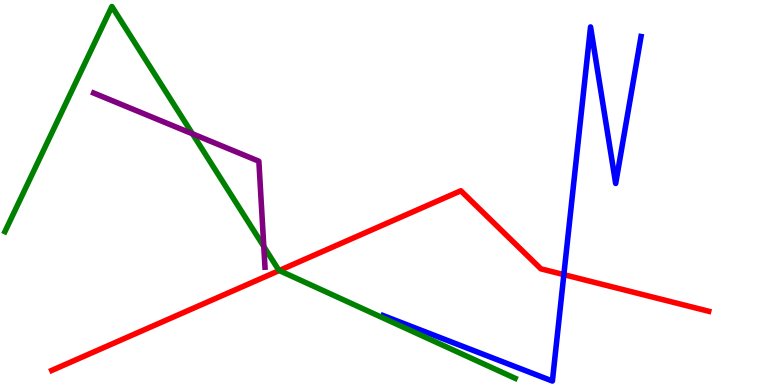[{'lines': ['blue', 'red'], 'intersections': [{'x': 7.28, 'y': 2.87}]}, {'lines': ['green', 'red'], 'intersections': [{'x': 3.6, 'y': 2.97}]}, {'lines': ['purple', 'red'], 'intersections': []}, {'lines': ['blue', 'green'], 'intersections': []}, {'lines': ['blue', 'purple'], 'intersections': []}, {'lines': ['green', 'purple'], 'intersections': [{'x': 2.48, 'y': 6.52}, {'x': 3.4, 'y': 3.6}]}]